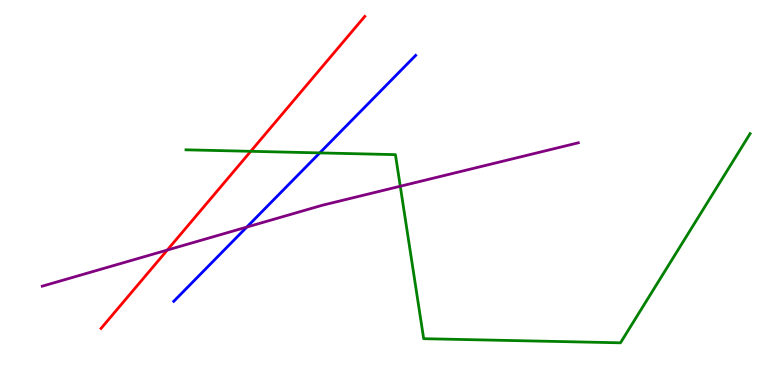[{'lines': ['blue', 'red'], 'intersections': []}, {'lines': ['green', 'red'], 'intersections': [{'x': 3.24, 'y': 6.07}]}, {'lines': ['purple', 'red'], 'intersections': [{'x': 2.16, 'y': 3.51}]}, {'lines': ['blue', 'green'], 'intersections': [{'x': 4.13, 'y': 6.03}]}, {'lines': ['blue', 'purple'], 'intersections': [{'x': 3.18, 'y': 4.1}]}, {'lines': ['green', 'purple'], 'intersections': [{'x': 5.16, 'y': 5.16}]}]